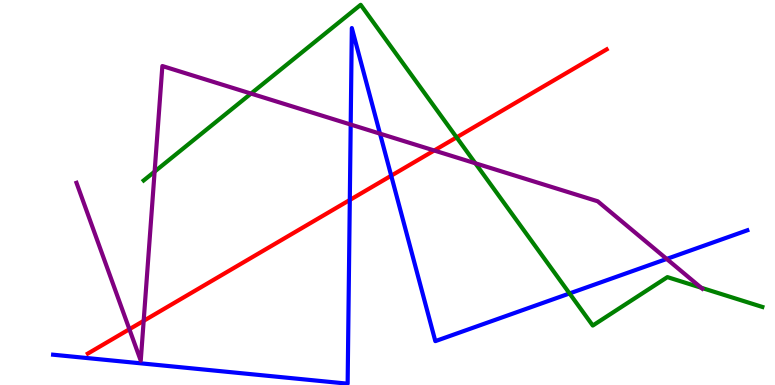[{'lines': ['blue', 'red'], 'intersections': [{'x': 4.51, 'y': 4.81}, {'x': 5.05, 'y': 5.44}]}, {'lines': ['green', 'red'], 'intersections': [{'x': 5.89, 'y': 6.43}]}, {'lines': ['purple', 'red'], 'intersections': [{'x': 1.67, 'y': 1.45}, {'x': 1.85, 'y': 1.67}, {'x': 5.6, 'y': 6.09}]}, {'lines': ['blue', 'green'], 'intersections': [{'x': 7.35, 'y': 2.38}]}, {'lines': ['blue', 'purple'], 'intersections': [{'x': 4.53, 'y': 6.76}, {'x': 4.9, 'y': 6.53}, {'x': 8.6, 'y': 3.27}]}, {'lines': ['green', 'purple'], 'intersections': [{'x': 2.0, 'y': 5.54}, {'x': 3.24, 'y': 7.57}, {'x': 6.13, 'y': 5.76}, {'x': 9.05, 'y': 2.53}]}]